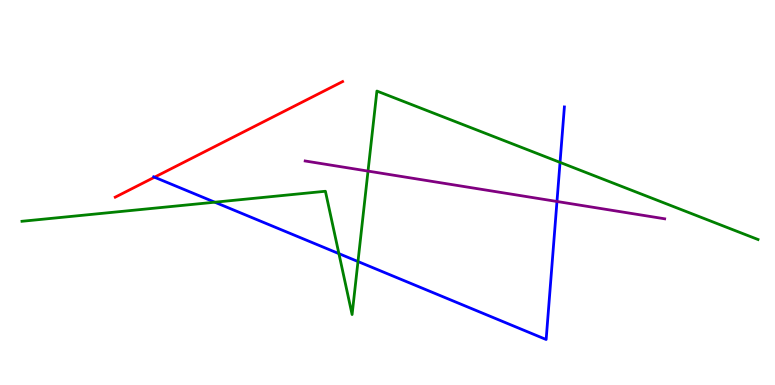[{'lines': ['blue', 'red'], 'intersections': [{'x': 1.99, 'y': 5.4}]}, {'lines': ['green', 'red'], 'intersections': []}, {'lines': ['purple', 'red'], 'intersections': []}, {'lines': ['blue', 'green'], 'intersections': [{'x': 2.77, 'y': 4.75}, {'x': 4.37, 'y': 3.41}, {'x': 4.62, 'y': 3.21}, {'x': 7.23, 'y': 5.78}]}, {'lines': ['blue', 'purple'], 'intersections': [{'x': 7.19, 'y': 4.77}]}, {'lines': ['green', 'purple'], 'intersections': [{'x': 4.75, 'y': 5.56}]}]